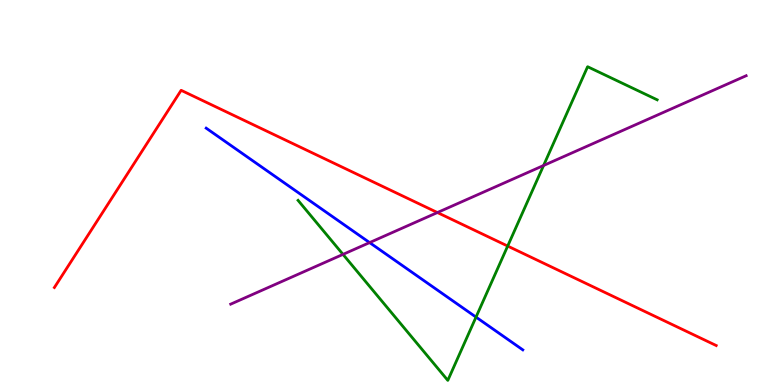[{'lines': ['blue', 'red'], 'intersections': []}, {'lines': ['green', 'red'], 'intersections': [{'x': 6.55, 'y': 3.61}]}, {'lines': ['purple', 'red'], 'intersections': [{'x': 5.64, 'y': 4.48}]}, {'lines': ['blue', 'green'], 'intersections': [{'x': 6.14, 'y': 1.76}]}, {'lines': ['blue', 'purple'], 'intersections': [{'x': 4.77, 'y': 3.7}]}, {'lines': ['green', 'purple'], 'intersections': [{'x': 4.43, 'y': 3.39}, {'x': 7.01, 'y': 5.7}]}]